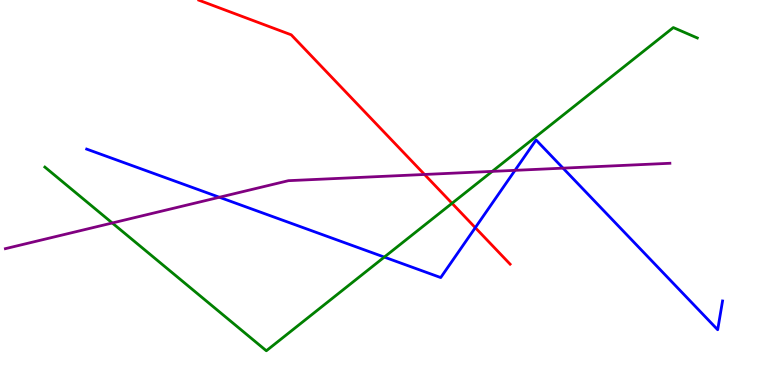[{'lines': ['blue', 'red'], 'intersections': [{'x': 6.13, 'y': 4.09}]}, {'lines': ['green', 'red'], 'intersections': [{'x': 5.83, 'y': 4.72}]}, {'lines': ['purple', 'red'], 'intersections': [{'x': 5.48, 'y': 5.47}]}, {'lines': ['blue', 'green'], 'intersections': [{'x': 4.96, 'y': 3.32}]}, {'lines': ['blue', 'purple'], 'intersections': [{'x': 2.83, 'y': 4.88}, {'x': 6.65, 'y': 5.58}, {'x': 7.26, 'y': 5.63}]}, {'lines': ['green', 'purple'], 'intersections': [{'x': 1.45, 'y': 4.21}, {'x': 6.35, 'y': 5.55}]}]